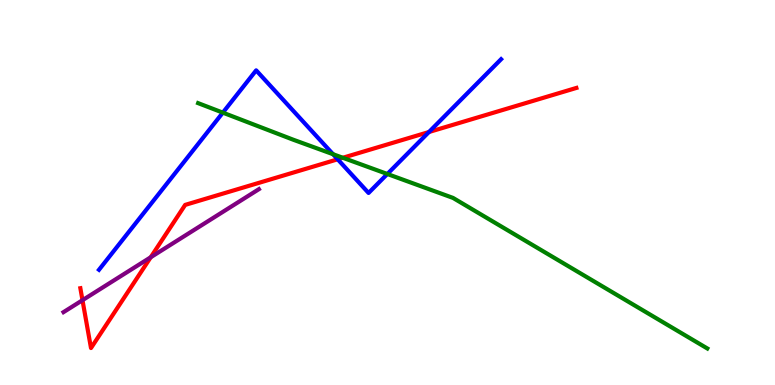[{'lines': ['blue', 'red'], 'intersections': [{'x': 4.36, 'y': 5.86}, {'x': 5.53, 'y': 6.57}]}, {'lines': ['green', 'red'], 'intersections': [{'x': 4.42, 'y': 5.9}]}, {'lines': ['purple', 'red'], 'intersections': [{'x': 1.06, 'y': 2.2}, {'x': 1.94, 'y': 3.32}]}, {'lines': ['blue', 'green'], 'intersections': [{'x': 2.88, 'y': 7.07}, {'x': 4.3, 'y': 5.99}, {'x': 5.0, 'y': 5.48}]}, {'lines': ['blue', 'purple'], 'intersections': []}, {'lines': ['green', 'purple'], 'intersections': []}]